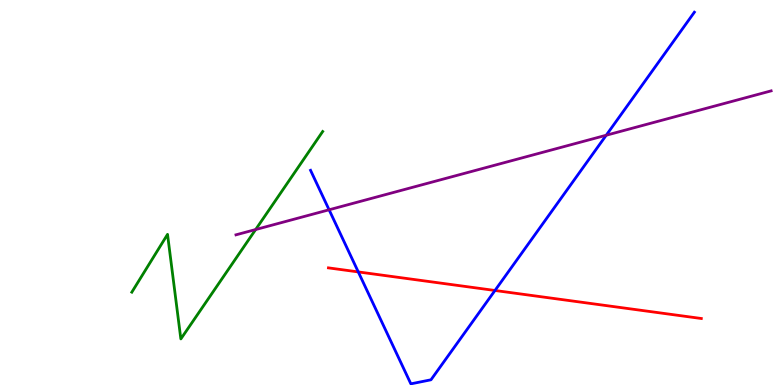[{'lines': ['blue', 'red'], 'intersections': [{'x': 4.62, 'y': 2.94}, {'x': 6.39, 'y': 2.46}]}, {'lines': ['green', 'red'], 'intersections': []}, {'lines': ['purple', 'red'], 'intersections': []}, {'lines': ['blue', 'green'], 'intersections': []}, {'lines': ['blue', 'purple'], 'intersections': [{'x': 4.25, 'y': 4.55}, {'x': 7.82, 'y': 6.49}]}, {'lines': ['green', 'purple'], 'intersections': [{'x': 3.3, 'y': 4.04}]}]